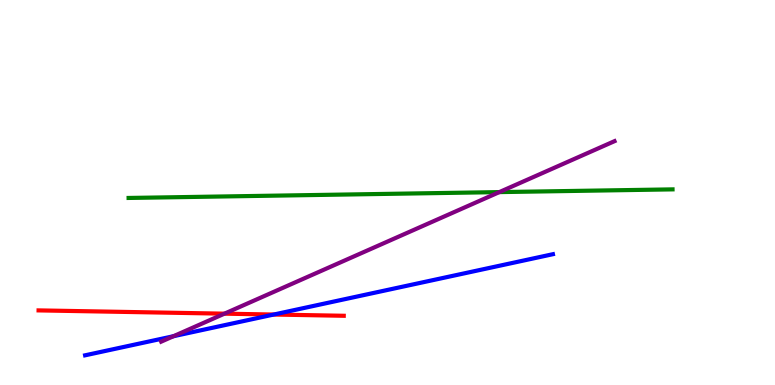[{'lines': ['blue', 'red'], 'intersections': [{'x': 3.53, 'y': 1.83}]}, {'lines': ['green', 'red'], 'intersections': []}, {'lines': ['purple', 'red'], 'intersections': [{'x': 2.9, 'y': 1.85}]}, {'lines': ['blue', 'green'], 'intersections': []}, {'lines': ['blue', 'purple'], 'intersections': [{'x': 2.24, 'y': 1.27}]}, {'lines': ['green', 'purple'], 'intersections': [{'x': 6.44, 'y': 5.01}]}]